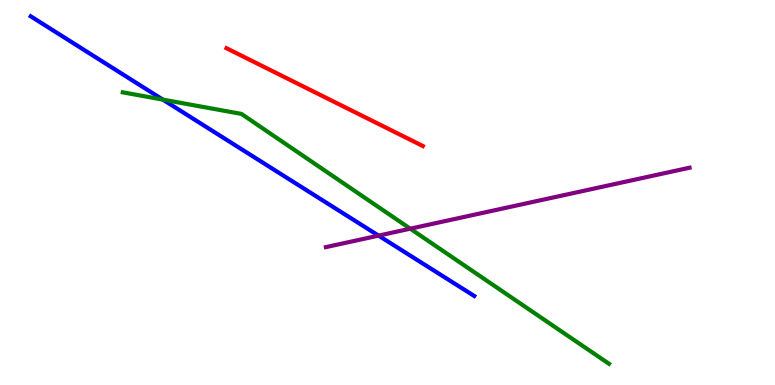[{'lines': ['blue', 'red'], 'intersections': []}, {'lines': ['green', 'red'], 'intersections': []}, {'lines': ['purple', 'red'], 'intersections': []}, {'lines': ['blue', 'green'], 'intersections': [{'x': 2.1, 'y': 7.41}]}, {'lines': ['blue', 'purple'], 'intersections': [{'x': 4.88, 'y': 3.88}]}, {'lines': ['green', 'purple'], 'intersections': [{'x': 5.29, 'y': 4.06}]}]